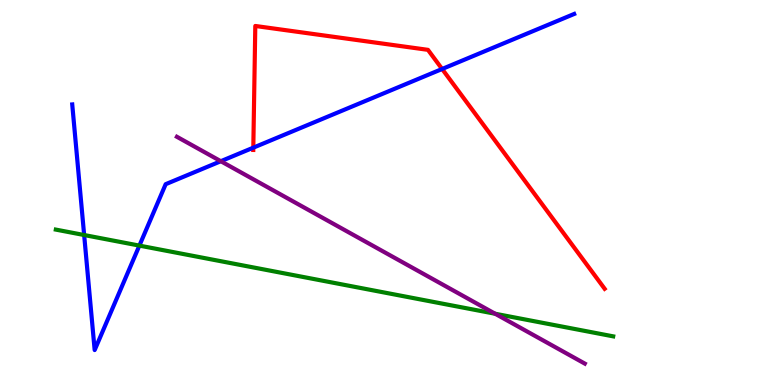[{'lines': ['blue', 'red'], 'intersections': [{'x': 3.27, 'y': 6.16}, {'x': 5.7, 'y': 8.21}]}, {'lines': ['green', 'red'], 'intersections': []}, {'lines': ['purple', 'red'], 'intersections': []}, {'lines': ['blue', 'green'], 'intersections': [{'x': 1.09, 'y': 3.9}, {'x': 1.8, 'y': 3.62}]}, {'lines': ['blue', 'purple'], 'intersections': [{'x': 2.85, 'y': 5.81}]}, {'lines': ['green', 'purple'], 'intersections': [{'x': 6.39, 'y': 1.85}]}]